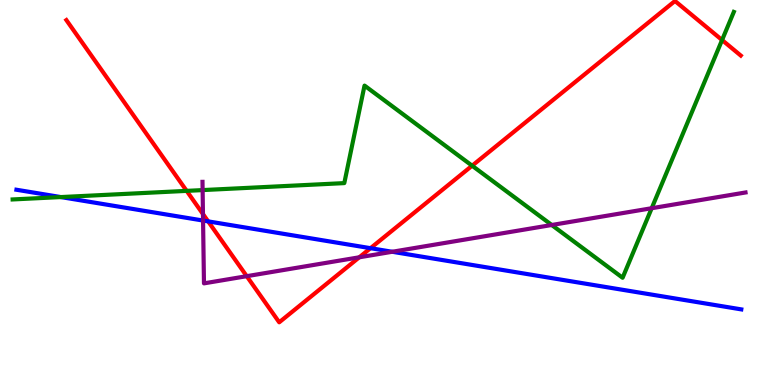[{'lines': ['blue', 'red'], 'intersections': [{'x': 2.69, 'y': 4.25}, {'x': 4.78, 'y': 3.55}]}, {'lines': ['green', 'red'], 'intersections': [{'x': 2.41, 'y': 5.04}, {'x': 6.09, 'y': 5.7}, {'x': 9.32, 'y': 8.96}]}, {'lines': ['purple', 'red'], 'intersections': [{'x': 2.62, 'y': 4.44}, {'x': 3.18, 'y': 2.83}, {'x': 4.64, 'y': 3.32}]}, {'lines': ['blue', 'green'], 'intersections': [{'x': 0.785, 'y': 4.88}]}, {'lines': ['blue', 'purple'], 'intersections': [{'x': 2.62, 'y': 4.27}, {'x': 5.06, 'y': 3.46}]}, {'lines': ['green', 'purple'], 'intersections': [{'x': 2.61, 'y': 5.06}, {'x': 7.12, 'y': 4.16}, {'x': 8.41, 'y': 4.59}]}]